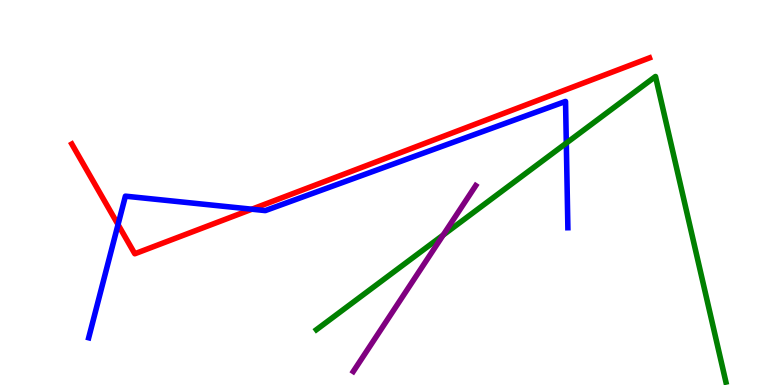[{'lines': ['blue', 'red'], 'intersections': [{'x': 1.52, 'y': 4.17}, {'x': 3.25, 'y': 4.57}]}, {'lines': ['green', 'red'], 'intersections': []}, {'lines': ['purple', 'red'], 'intersections': []}, {'lines': ['blue', 'green'], 'intersections': [{'x': 7.31, 'y': 6.28}]}, {'lines': ['blue', 'purple'], 'intersections': []}, {'lines': ['green', 'purple'], 'intersections': [{'x': 5.72, 'y': 3.89}]}]